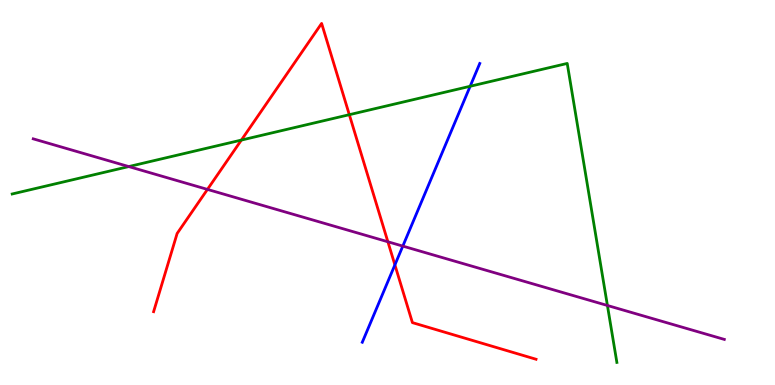[{'lines': ['blue', 'red'], 'intersections': [{'x': 5.1, 'y': 3.12}]}, {'lines': ['green', 'red'], 'intersections': [{'x': 3.11, 'y': 6.36}, {'x': 4.51, 'y': 7.02}]}, {'lines': ['purple', 'red'], 'intersections': [{'x': 2.68, 'y': 5.08}, {'x': 5.0, 'y': 3.72}]}, {'lines': ['blue', 'green'], 'intersections': [{'x': 6.07, 'y': 7.76}]}, {'lines': ['blue', 'purple'], 'intersections': [{'x': 5.2, 'y': 3.61}]}, {'lines': ['green', 'purple'], 'intersections': [{'x': 1.66, 'y': 5.67}, {'x': 7.84, 'y': 2.07}]}]